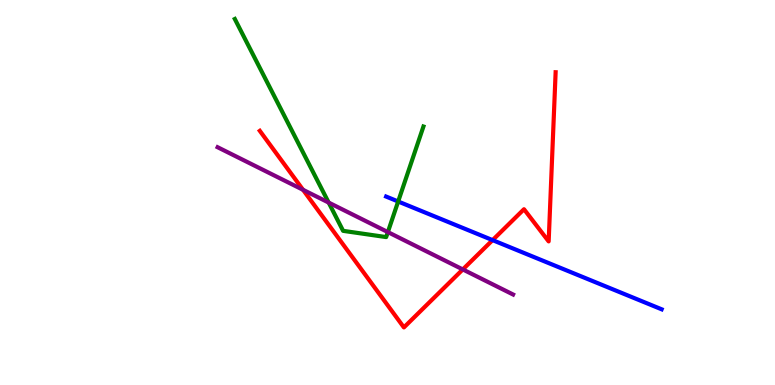[{'lines': ['blue', 'red'], 'intersections': [{'x': 6.36, 'y': 3.76}]}, {'lines': ['green', 'red'], 'intersections': []}, {'lines': ['purple', 'red'], 'intersections': [{'x': 3.91, 'y': 5.07}, {'x': 5.97, 'y': 3.0}]}, {'lines': ['blue', 'green'], 'intersections': [{'x': 5.14, 'y': 4.77}]}, {'lines': ['blue', 'purple'], 'intersections': []}, {'lines': ['green', 'purple'], 'intersections': [{'x': 4.24, 'y': 4.74}, {'x': 5.0, 'y': 3.97}]}]